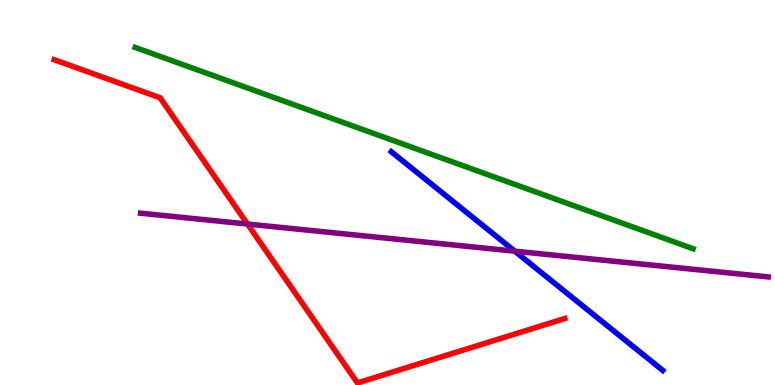[{'lines': ['blue', 'red'], 'intersections': []}, {'lines': ['green', 'red'], 'intersections': []}, {'lines': ['purple', 'red'], 'intersections': [{'x': 3.19, 'y': 4.18}]}, {'lines': ['blue', 'green'], 'intersections': []}, {'lines': ['blue', 'purple'], 'intersections': [{'x': 6.64, 'y': 3.48}]}, {'lines': ['green', 'purple'], 'intersections': []}]